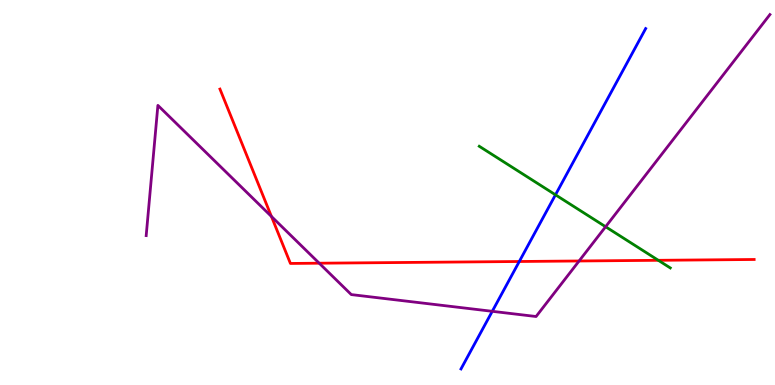[{'lines': ['blue', 'red'], 'intersections': [{'x': 6.7, 'y': 3.21}]}, {'lines': ['green', 'red'], 'intersections': [{'x': 8.49, 'y': 3.24}]}, {'lines': ['purple', 'red'], 'intersections': [{'x': 3.5, 'y': 4.38}, {'x': 4.12, 'y': 3.16}, {'x': 7.47, 'y': 3.22}]}, {'lines': ['blue', 'green'], 'intersections': [{'x': 7.17, 'y': 4.94}]}, {'lines': ['blue', 'purple'], 'intersections': [{'x': 6.35, 'y': 1.91}]}, {'lines': ['green', 'purple'], 'intersections': [{'x': 7.81, 'y': 4.11}]}]